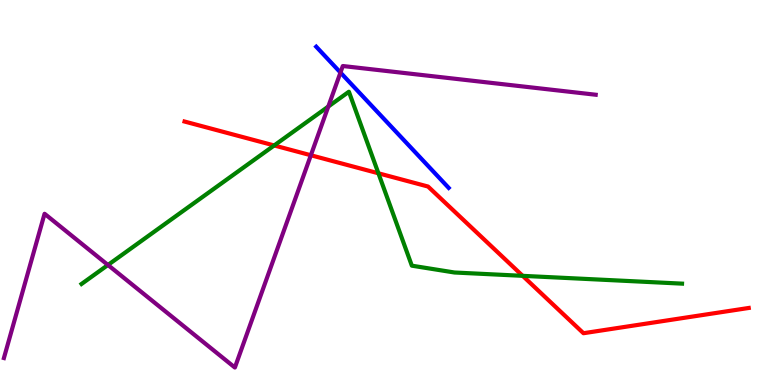[{'lines': ['blue', 'red'], 'intersections': []}, {'lines': ['green', 'red'], 'intersections': [{'x': 3.54, 'y': 6.22}, {'x': 4.88, 'y': 5.5}, {'x': 6.74, 'y': 2.84}]}, {'lines': ['purple', 'red'], 'intersections': [{'x': 4.01, 'y': 5.97}]}, {'lines': ['blue', 'green'], 'intersections': []}, {'lines': ['blue', 'purple'], 'intersections': [{'x': 4.39, 'y': 8.12}]}, {'lines': ['green', 'purple'], 'intersections': [{'x': 1.39, 'y': 3.12}, {'x': 4.24, 'y': 7.23}]}]